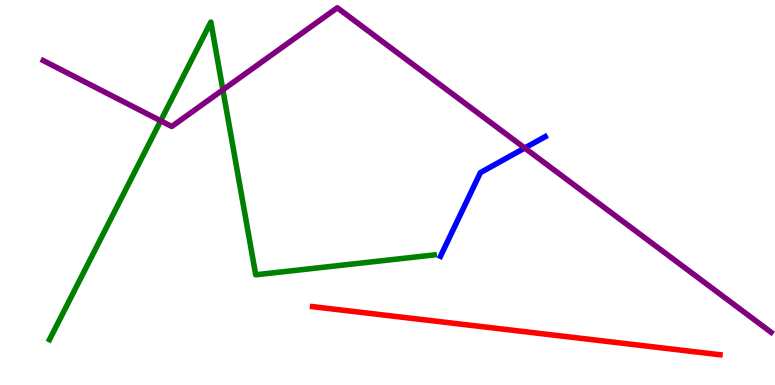[{'lines': ['blue', 'red'], 'intersections': []}, {'lines': ['green', 'red'], 'intersections': []}, {'lines': ['purple', 'red'], 'intersections': []}, {'lines': ['blue', 'green'], 'intersections': []}, {'lines': ['blue', 'purple'], 'intersections': [{'x': 6.77, 'y': 6.16}]}, {'lines': ['green', 'purple'], 'intersections': [{'x': 2.07, 'y': 6.86}, {'x': 2.88, 'y': 7.67}]}]